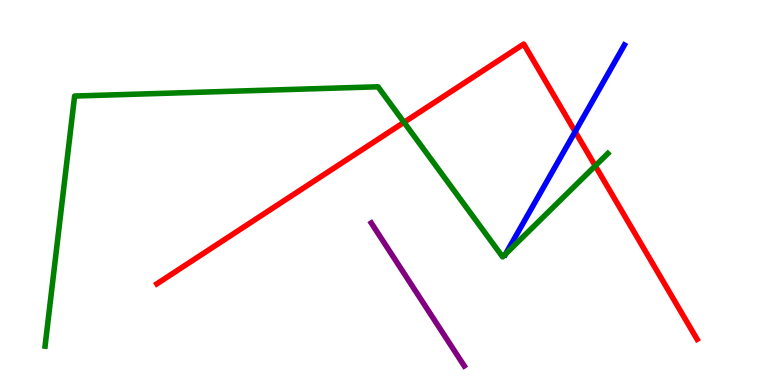[{'lines': ['blue', 'red'], 'intersections': [{'x': 7.42, 'y': 6.58}]}, {'lines': ['green', 'red'], 'intersections': [{'x': 5.21, 'y': 6.82}, {'x': 7.68, 'y': 5.69}]}, {'lines': ['purple', 'red'], 'intersections': []}, {'lines': ['blue', 'green'], 'intersections': [{'x': 6.52, 'y': 3.4}]}, {'lines': ['blue', 'purple'], 'intersections': []}, {'lines': ['green', 'purple'], 'intersections': []}]